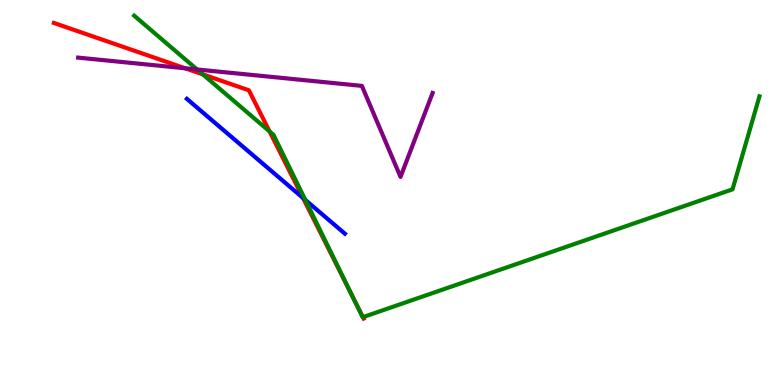[{'lines': ['blue', 'red'], 'intersections': [{'x': 3.91, 'y': 4.86}]}, {'lines': ['green', 'red'], 'intersections': [{'x': 2.62, 'y': 8.07}, {'x': 3.48, 'y': 6.59}, {'x': 4.54, 'y': 2.33}, {'x': 4.68, 'y': 1.76}]}, {'lines': ['purple', 'red'], 'intersections': [{'x': 2.39, 'y': 8.23}]}, {'lines': ['blue', 'green'], 'intersections': [{'x': 3.94, 'y': 4.81}]}, {'lines': ['blue', 'purple'], 'intersections': []}, {'lines': ['green', 'purple'], 'intersections': [{'x': 2.54, 'y': 8.2}]}]